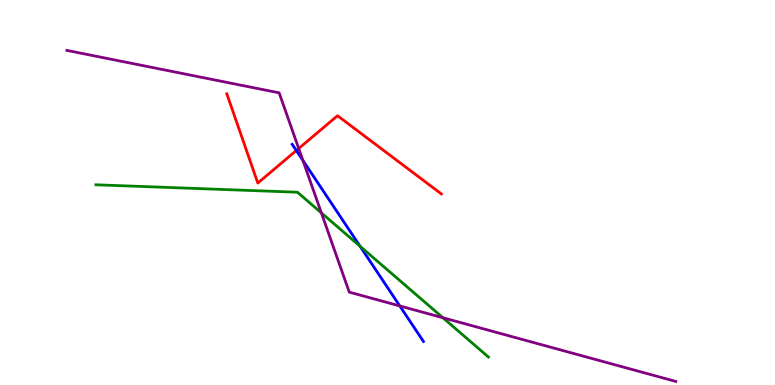[{'lines': ['blue', 'red'], 'intersections': [{'x': 3.82, 'y': 6.09}]}, {'lines': ['green', 'red'], 'intersections': []}, {'lines': ['purple', 'red'], 'intersections': [{'x': 3.85, 'y': 6.14}]}, {'lines': ['blue', 'green'], 'intersections': [{'x': 4.65, 'y': 3.6}]}, {'lines': ['blue', 'purple'], 'intersections': [{'x': 3.91, 'y': 5.83}, {'x': 5.16, 'y': 2.05}]}, {'lines': ['green', 'purple'], 'intersections': [{'x': 4.15, 'y': 4.47}, {'x': 5.71, 'y': 1.75}]}]